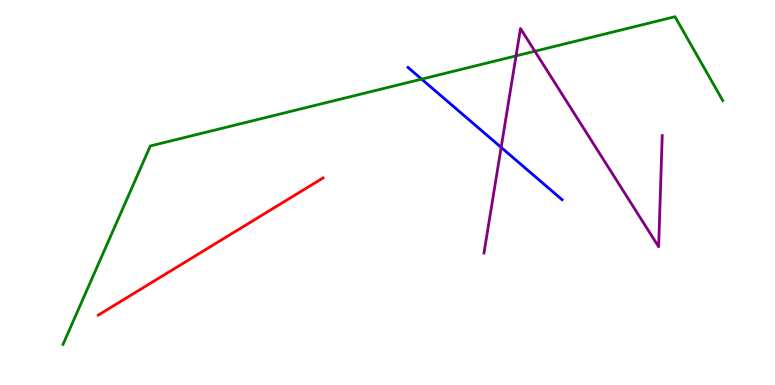[{'lines': ['blue', 'red'], 'intersections': []}, {'lines': ['green', 'red'], 'intersections': []}, {'lines': ['purple', 'red'], 'intersections': []}, {'lines': ['blue', 'green'], 'intersections': [{'x': 5.44, 'y': 7.94}]}, {'lines': ['blue', 'purple'], 'intersections': [{'x': 6.47, 'y': 6.17}]}, {'lines': ['green', 'purple'], 'intersections': [{'x': 6.66, 'y': 8.55}, {'x': 6.9, 'y': 8.67}]}]